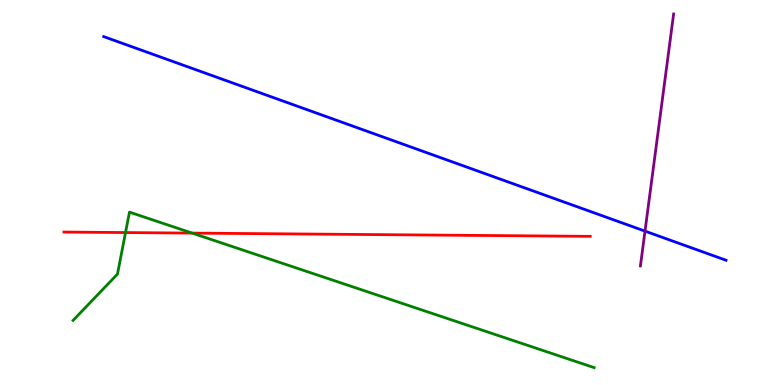[{'lines': ['blue', 'red'], 'intersections': []}, {'lines': ['green', 'red'], 'intersections': [{'x': 1.62, 'y': 3.96}, {'x': 2.48, 'y': 3.95}]}, {'lines': ['purple', 'red'], 'intersections': []}, {'lines': ['blue', 'green'], 'intersections': []}, {'lines': ['blue', 'purple'], 'intersections': [{'x': 8.32, 'y': 4.0}]}, {'lines': ['green', 'purple'], 'intersections': []}]